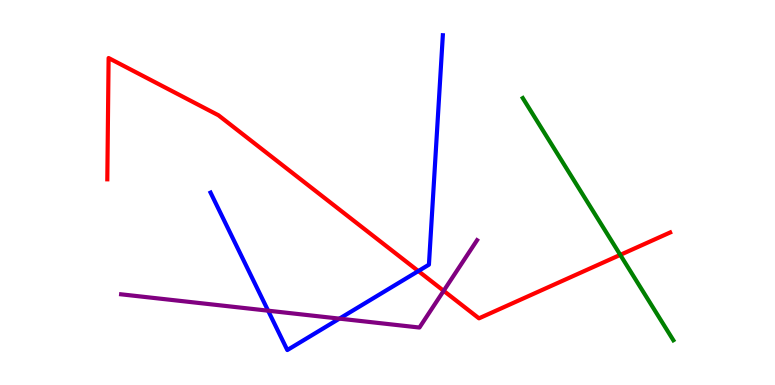[{'lines': ['blue', 'red'], 'intersections': [{'x': 5.4, 'y': 2.96}]}, {'lines': ['green', 'red'], 'intersections': [{'x': 8.0, 'y': 3.38}]}, {'lines': ['purple', 'red'], 'intersections': [{'x': 5.72, 'y': 2.45}]}, {'lines': ['blue', 'green'], 'intersections': []}, {'lines': ['blue', 'purple'], 'intersections': [{'x': 3.46, 'y': 1.93}, {'x': 4.38, 'y': 1.72}]}, {'lines': ['green', 'purple'], 'intersections': []}]